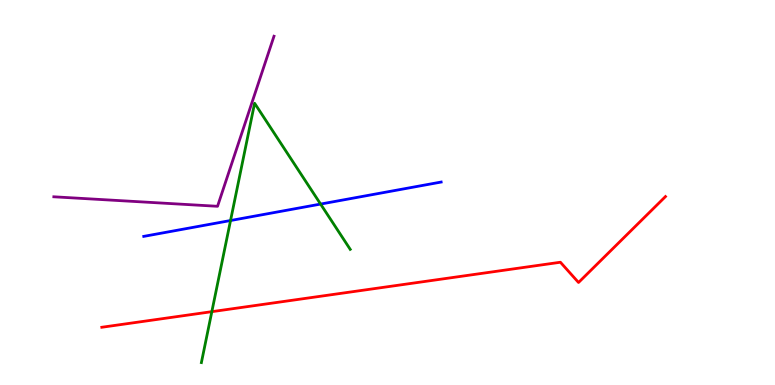[{'lines': ['blue', 'red'], 'intersections': []}, {'lines': ['green', 'red'], 'intersections': [{'x': 2.73, 'y': 1.9}]}, {'lines': ['purple', 'red'], 'intersections': []}, {'lines': ['blue', 'green'], 'intersections': [{'x': 2.97, 'y': 4.27}, {'x': 4.14, 'y': 4.7}]}, {'lines': ['blue', 'purple'], 'intersections': []}, {'lines': ['green', 'purple'], 'intersections': []}]